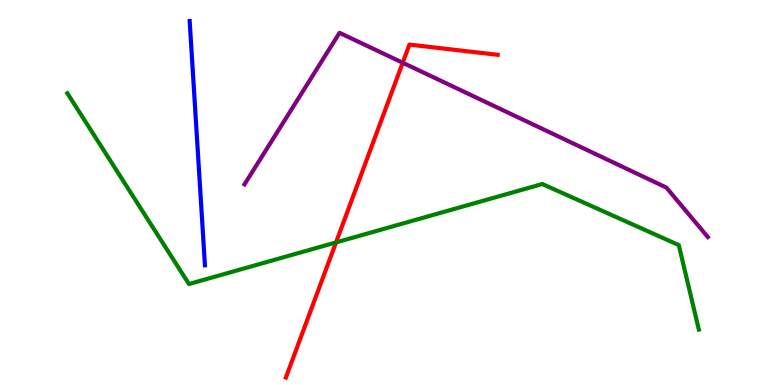[{'lines': ['blue', 'red'], 'intersections': []}, {'lines': ['green', 'red'], 'intersections': [{'x': 4.34, 'y': 3.7}]}, {'lines': ['purple', 'red'], 'intersections': [{'x': 5.2, 'y': 8.37}]}, {'lines': ['blue', 'green'], 'intersections': []}, {'lines': ['blue', 'purple'], 'intersections': []}, {'lines': ['green', 'purple'], 'intersections': []}]